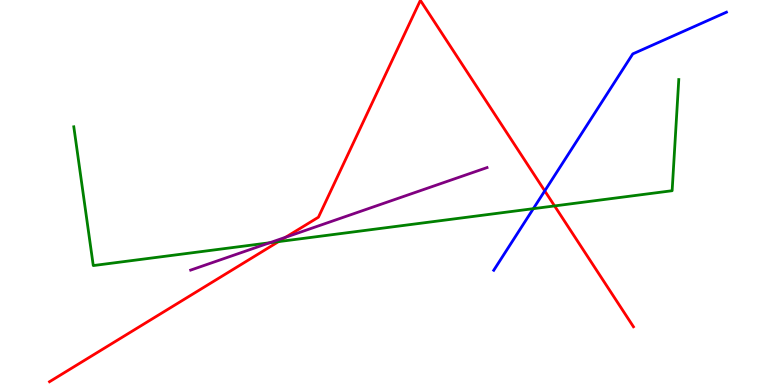[{'lines': ['blue', 'red'], 'intersections': [{'x': 7.03, 'y': 5.04}]}, {'lines': ['green', 'red'], 'intersections': [{'x': 3.59, 'y': 3.72}, {'x': 7.16, 'y': 4.65}]}, {'lines': ['purple', 'red'], 'intersections': [{'x': 3.69, 'y': 3.84}]}, {'lines': ['blue', 'green'], 'intersections': [{'x': 6.88, 'y': 4.58}]}, {'lines': ['blue', 'purple'], 'intersections': []}, {'lines': ['green', 'purple'], 'intersections': [{'x': 3.48, 'y': 3.69}]}]